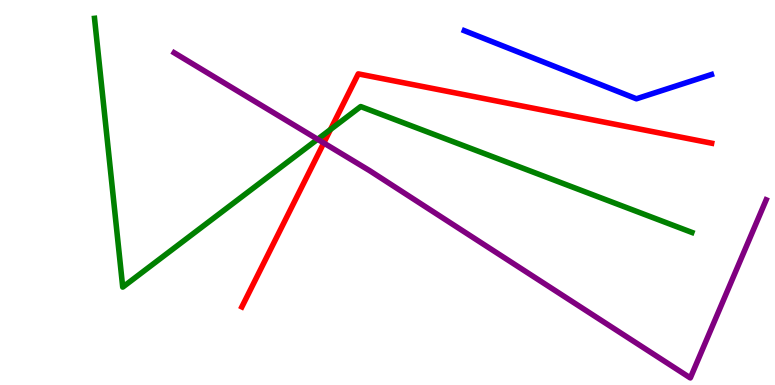[{'lines': ['blue', 'red'], 'intersections': []}, {'lines': ['green', 'red'], 'intersections': [{'x': 4.26, 'y': 6.64}]}, {'lines': ['purple', 'red'], 'intersections': [{'x': 4.18, 'y': 6.29}]}, {'lines': ['blue', 'green'], 'intersections': []}, {'lines': ['blue', 'purple'], 'intersections': []}, {'lines': ['green', 'purple'], 'intersections': [{'x': 4.1, 'y': 6.38}]}]